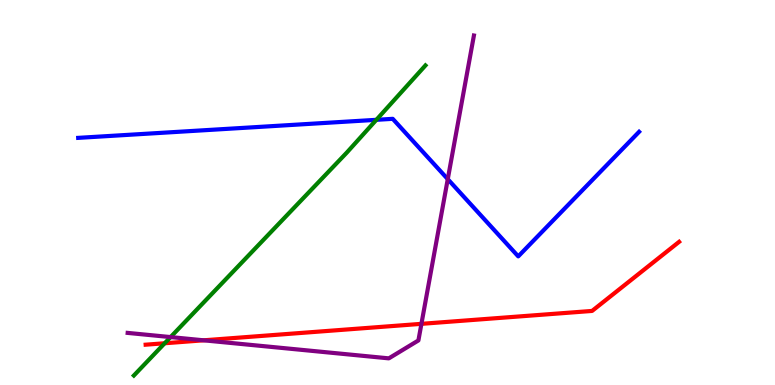[{'lines': ['blue', 'red'], 'intersections': []}, {'lines': ['green', 'red'], 'intersections': [{'x': 2.12, 'y': 1.08}]}, {'lines': ['purple', 'red'], 'intersections': [{'x': 2.63, 'y': 1.16}, {'x': 5.44, 'y': 1.59}]}, {'lines': ['blue', 'green'], 'intersections': [{'x': 4.86, 'y': 6.89}]}, {'lines': ['blue', 'purple'], 'intersections': [{'x': 5.78, 'y': 5.35}]}, {'lines': ['green', 'purple'], 'intersections': [{'x': 2.2, 'y': 1.24}]}]